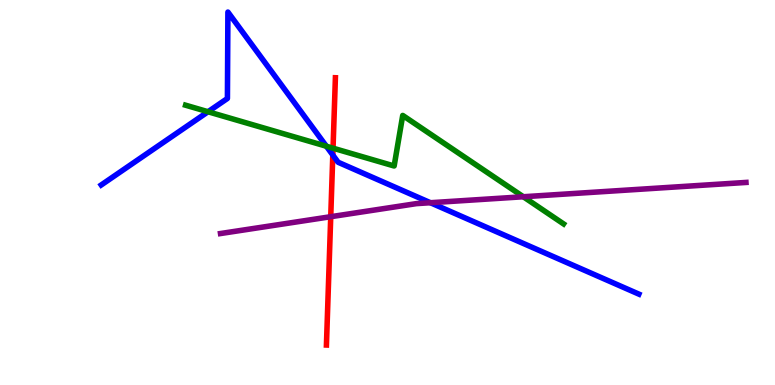[{'lines': ['blue', 'red'], 'intersections': [{'x': 4.29, 'y': 5.97}]}, {'lines': ['green', 'red'], 'intersections': [{'x': 4.3, 'y': 6.15}]}, {'lines': ['purple', 'red'], 'intersections': [{'x': 4.27, 'y': 4.37}]}, {'lines': ['blue', 'green'], 'intersections': [{'x': 2.68, 'y': 7.1}, {'x': 4.21, 'y': 6.2}]}, {'lines': ['blue', 'purple'], 'intersections': [{'x': 5.55, 'y': 4.73}]}, {'lines': ['green', 'purple'], 'intersections': [{'x': 6.75, 'y': 4.89}]}]